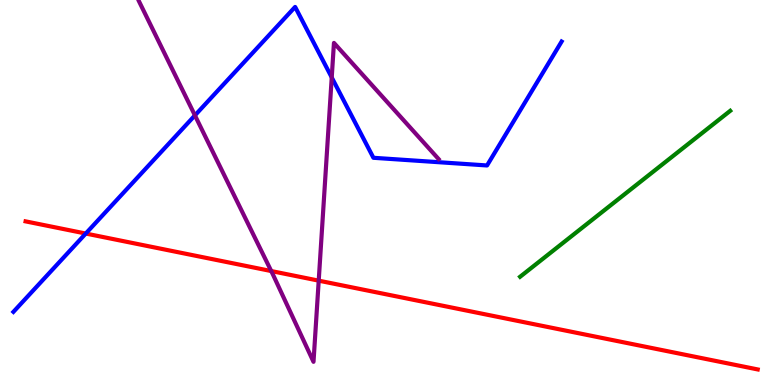[{'lines': ['blue', 'red'], 'intersections': [{'x': 1.11, 'y': 3.93}]}, {'lines': ['green', 'red'], 'intersections': []}, {'lines': ['purple', 'red'], 'intersections': [{'x': 3.5, 'y': 2.96}, {'x': 4.11, 'y': 2.71}]}, {'lines': ['blue', 'green'], 'intersections': []}, {'lines': ['blue', 'purple'], 'intersections': [{'x': 2.52, 'y': 7.0}, {'x': 4.28, 'y': 7.99}]}, {'lines': ['green', 'purple'], 'intersections': []}]